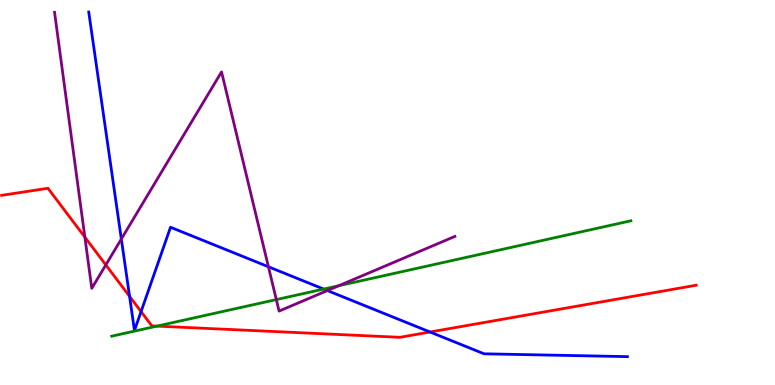[{'lines': ['blue', 'red'], 'intersections': [{'x': 1.67, 'y': 2.3}, {'x': 1.82, 'y': 1.91}, {'x': 5.55, 'y': 1.38}]}, {'lines': ['green', 'red'], 'intersections': [{'x': 2.03, 'y': 1.53}]}, {'lines': ['purple', 'red'], 'intersections': [{'x': 1.1, 'y': 3.84}, {'x': 1.37, 'y': 3.12}]}, {'lines': ['blue', 'green'], 'intersections': [{'x': 4.18, 'y': 2.49}]}, {'lines': ['blue', 'purple'], 'intersections': [{'x': 1.57, 'y': 3.79}, {'x': 3.46, 'y': 3.07}, {'x': 4.22, 'y': 2.45}]}, {'lines': ['green', 'purple'], 'intersections': [{'x': 3.57, 'y': 2.22}, {'x': 4.37, 'y': 2.58}]}]